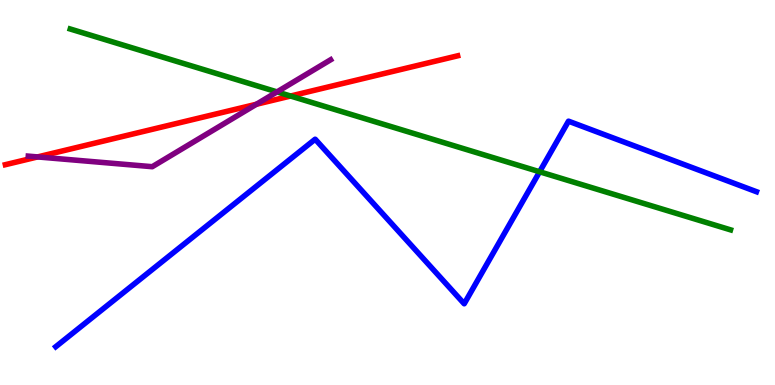[{'lines': ['blue', 'red'], 'intersections': []}, {'lines': ['green', 'red'], 'intersections': [{'x': 3.75, 'y': 7.51}]}, {'lines': ['purple', 'red'], 'intersections': [{'x': 0.485, 'y': 5.92}, {'x': 3.31, 'y': 7.29}]}, {'lines': ['blue', 'green'], 'intersections': [{'x': 6.96, 'y': 5.54}]}, {'lines': ['blue', 'purple'], 'intersections': []}, {'lines': ['green', 'purple'], 'intersections': [{'x': 3.57, 'y': 7.61}]}]